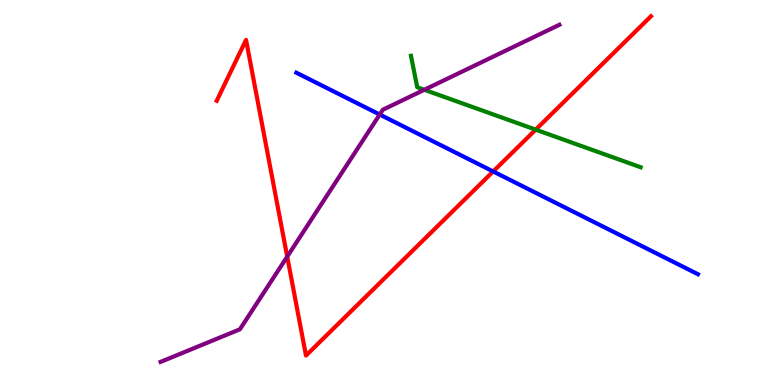[{'lines': ['blue', 'red'], 'intersections': [{'x': 6.36, 'y': 5.55}]}, {'lines': ['green', 'red'], 'intersections': [{'x': 6.91, 'y': 6.63}]}, {'lines': ['purple', 'red'], 'intersections': [{'x': 3.71, 'y': 3.33}]}, {'lines': ['blue', 'green'], 'intersections': []}, {'lines': ['blue', 'purple'], 'intersections': [{'x': 4.9, 'y': 7.03}]}, {'lines': ['green', 'purple'], 'intersections': [{'x': 5.48, 'y': 7.67}]}]